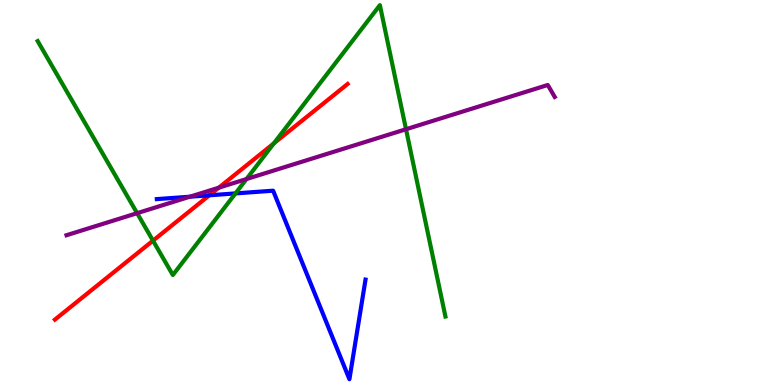[{'lines': ['blue', 'red'], 'intersections': [{'x': 2.7, 'y': 4.93}]}, {'lines': ['green', 'red'], 'intersections': [{'x': 1.97, 'y': 3.75}, {'x': 3.53, 'y': 6.28}]}, {'lines': ['purple', 'red'], 'intersections': [{'x': 2.82, 'y': 5.13}]}, {'lines': ['blue', 'green'], 'intersections': [{'x': 3.04, 'y': 4.98}]}, {'lines': ['blue', 'purple'], 'intersections': [{'x': 2.45, 'y': 4.89}]}, {'lines': ['green', 'purple'], 'intersections': [{'x': 1.77, 'y': 4.46}, {'x': 3.18, 'y': 5.35}, {'x': 5.24, 'y': 6.64}]}]